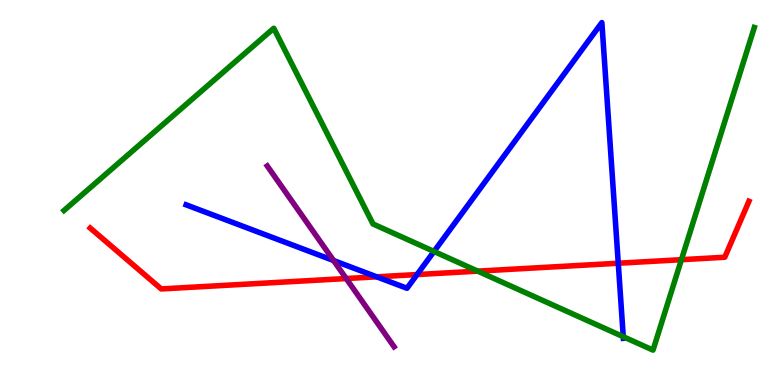[{'lines': ['blue', 'red'], 'intersections': [{'x': 4.86, 'y': 2.81}, {'x': 5.38, 'y': 2.87}, {'x': 7.98, 'y': 3.16}]}, {'lines': ['green', 'red'], 'intersections': [{'x': 6.16, 'y': 2.96}, {'x': 8.79, 'y': 3.25}]}, {'lines': ['purple', 'red'], 'intersections': [{'x': 4.47, 'y': 2.77}]}, {'lines': ['blue', 'green'], 'intersections': [{'x': 5.6, 'y': 3.47}, {'x': 8.04, 'y': 1.25}]}, {'lines': ['blue', 'purple'], 'intersections': [{'x': 4.3, 'y': 3.23}]}, {'lines': ['green', 'purple'], 'intersections': []}]